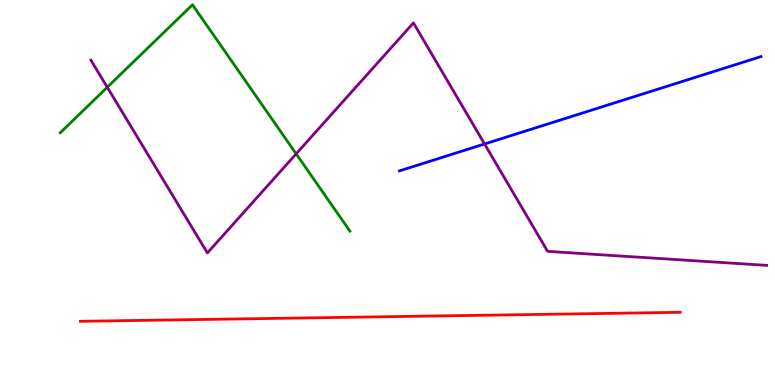[{'lines': ['blue', 'red'], 'intersections': []}, {'lines': ['green', 'red'], 'intersections': []}, {'lines': ['purple', 'red'], 'intersections': []}, {'lines': ['blue', 'green'], 'intersections': []}, {'lines': ['blue', 'purple'], 'intersections': [{'x': 6.25, 'y': 6.26}]}, {'lines': ['green', 'purple'], 'intersections': [{'x': 1.38, 'y': 7.73}, {'x': 3.82, 'y': 6.0}]}]